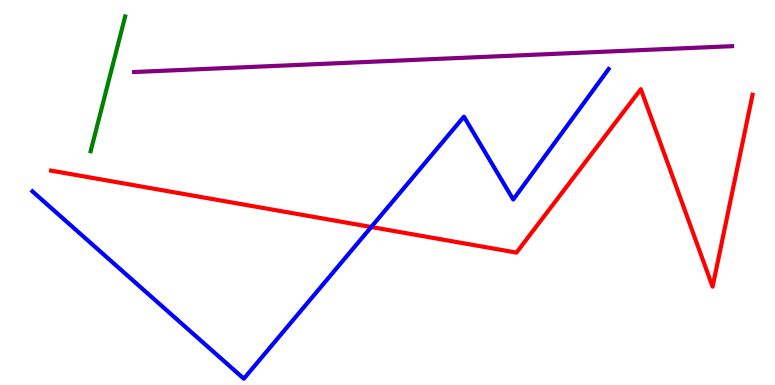[{'lines': ['blue', 'red'], 'intersections': [{'x': 4.79, 'y': 4.1}]}, {'lines': ['green', 'red'], 'intersections': []}, {'lines': ['purple', 'red'], 'intersections': []}, {'lines': ['blue', 'green'], 'intersections': []}, {'lines': ['blue', 'purple'], 'intersections': []}, {'lines': ['green', 'purple'], 'intersections': []}]